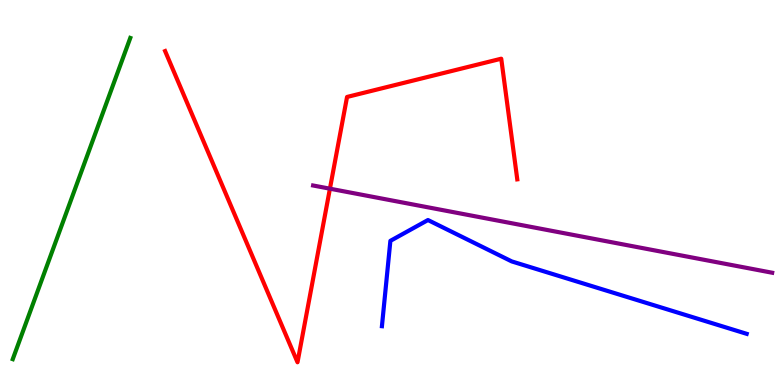[{'lines': ['blue', 'red'], 'intersections': []}, {'lines': ['green', 'red'], 'intersections': []}, {'lines': ['purple', 'red'], 'intersections': [{'x': 4.26, 'y': 5.1}]}, {'lines': ['blue', 'green'], 'intersections': []}, {'lines': ['blue', 'purple'], 'intersections': []}, {'lines': ['green', 'purple'], 'intersections': []}]